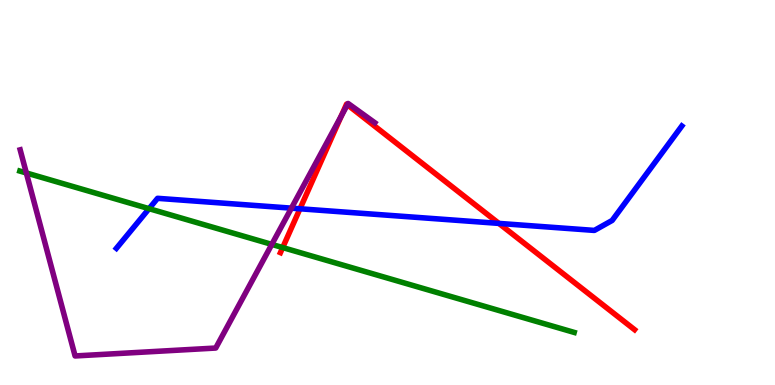[{'lines': ['blue', 'red'], 'intersections': [{'x': 3.87, 'y': 4.58}, {'x': 6.44, 'y': 4.2}]}, {'lines': ['green', 'red'], 'intersections': [{'x': 3.65, 'y': 3.57}]}, {'lines': ['purple', 'red'], 'intersections': [{'x': 4.4, 'y': 6.99}, {'x': 4.48, 'y': 7.28}]}, {'lines': ['blue', 'green'], 'intersections': [{'x': 1.92, 'y': 4.58}]}, {'lines': ['blue', 'purple'], 'intersections': [{'x': 3.76, 'y': 4.59}]}, {'lines': ['green', 'purple'], 'intersections': [{'x': 0.34, 'y': 5.51}, {'x': 3.51, 'y': 3.65}]}]